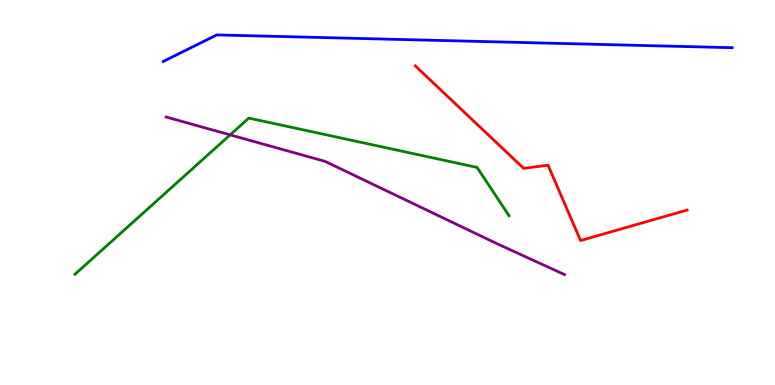[{'lines': ['blue', 'red'], 'intersections': []}, {'lines': ['green', 'red'], 'intersections': []}, {'lines': ['purple', 'red'], 'intersections': []}, {'lines': ['blue', 'green'], 'intersections': []}, {'lines': ['blue', 'purple'], 'intersections': []}, {'lines': ['green', 'purple'], 'intersections': [{'x': 2.97, 'y': 6.5}]}]